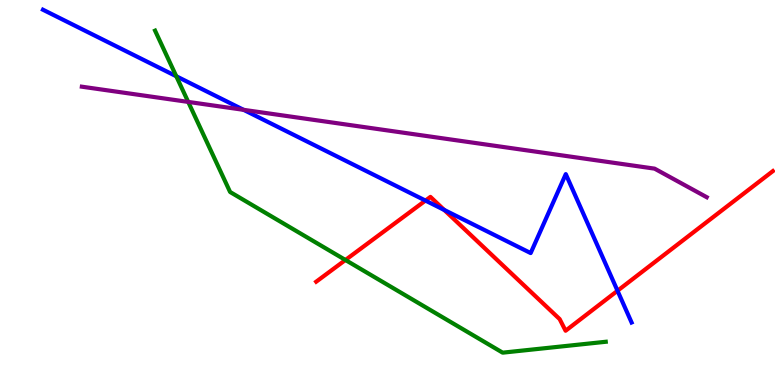[{'lines': ['blue', 'red'], 'intersections': [{'x': 5.49, 'y': 4.79}, {'x': 5.73, 'y': 4.55}, {'x': 7.97, 'y': 2.45}]}, {'lines': ['green', 'red'], 'intersections': [{'x': 4.46, 'y': 3.25}]}, {'lines': ['purple', 'red'], 'intersections': []}, {'lines': ['blue', 'green'], 'intersections': [{'x': 2.27, 'y': 8.02}]}, {'lines': ['blue', 'purple'], 'intersections': [{'x': 3.14, 'y': 7.15}]}, {'lines': ['green', 'purple'], 'intersections': [{'x': 2.43, 'y': 7.35}]}]